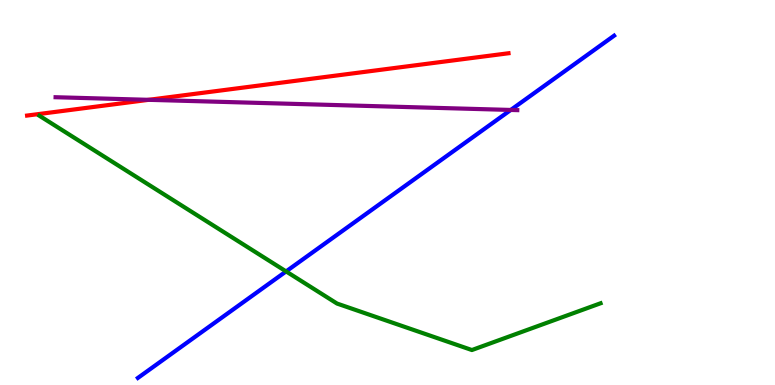[{'lines': ['blue', 'red'], 'intersections': []}, {'lines': ['green', 'red'], 'intersections': []}, {'lines': ['purple', 'red'], 'intersections': [{'x': 1.92, 'y': 7.41}]}, {'lines': ['blue', 'green'], 'intersections': [{'x': 3.69, 'y': 2.95}]}, {'lines': ['blue', 'purple'], 'intersections': [{'x': 6.59, 'y': 7.14}]}, {'lines': ['green', 'purple'], 'intersections': []}]